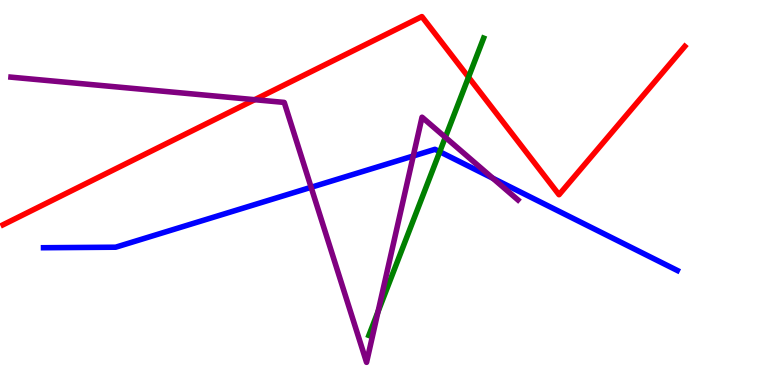[{'lines': ['blue', 'red'], 'intersections': []}, {'lines': ['green', 'red'], 'intersections': [{'x': 6.05, 'y': 8.0}]}, {'lines': ['purple', 'red'], 'intersections': [{'x': 3.29, 'y': 7.41}]}, {'lines': ['blue', 'green'], 'intersections': [{'x': 5.67, 'y': 6.06}]}, {'lines': ['blue', 'purple'], 'intersections': [{'x': 4.01, 'y': 5.14}, {'x': 5.33, 'y': 5.95}, {'x': 6.36, 'y': 5.37}]}, {'lines': ['green', 'purple'], 'intersections': [{'x': 4.88, 'y': 1.9}, {'x': 5.75, 'y': 6.43}]}]